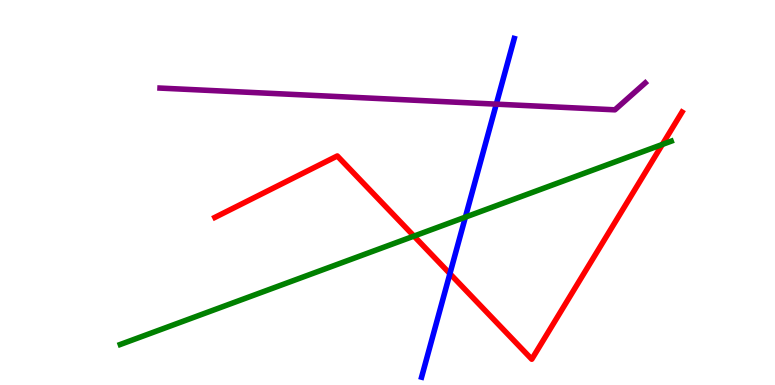[{'lines': ['blue', 'red'], 'intersections': [{'x': 5.81, 'y': 2.89}]}, {'lines': ['green', 'red'], 'intersections': [{'x': 5.34, 'y': 3.87}, {'x': 8.55, 'y': 6.25}]}, {'lines': ['purple', 'red'], 'intersections': []}, {'lines': ['blue', 'green'], 'intersections': [{'x': 6.0, 'y': 4.36}]}, {'lines': ['blue', 'purple'], 'intersections': [{'x': 6.4, 'y': 7.29}]}, {'lines': ['green', 'purple'], 'intersections': []}]